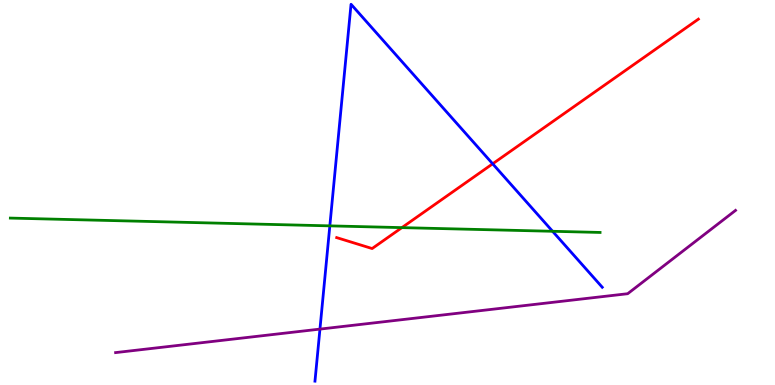[{'lines': ['blue', 'red'], 'intersections': [{'x': 6.36, 'y': 5.75}]}, {'lines': ['green', 'red'], 'intersections': [{'x': 5.19, 'y': 4.09}]}, {'lines': ['purple', 'red'], 'intersections': []}, {'lines': ['blue', 'green'], 'intersections': [{'x': 4.26, 'y': 4.13}, {'x': 7.13, 'y': 3.99}]}, {'lines': ['blue', 'purple'], 'intersections': [{'x': 4.13, 'y': 1.45}]}, {'lines': ['green', 'purple'], 'intersections': []}]